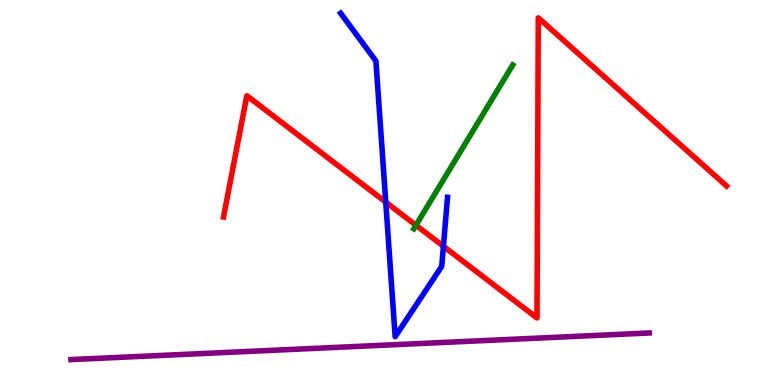[{'lines': ['blue', 'red'], 'intersections': [{'x': 4.98, 'y': 4.75}, {'x': 5.72, 'y': 3.6}]}, {'lines': ['green', 'red'], 'intersections': [{'x': 5.37, 'y': 4.15}]}, {'lines': ['purple', 'red'], 'intersections': []}, {'lines': ['blue', 'green'], 'intersections': []}, {'lines': ['blue', 'purple'], 'intersections': []}, {'lines': ['green', 'purple'], 'intersections': []}]